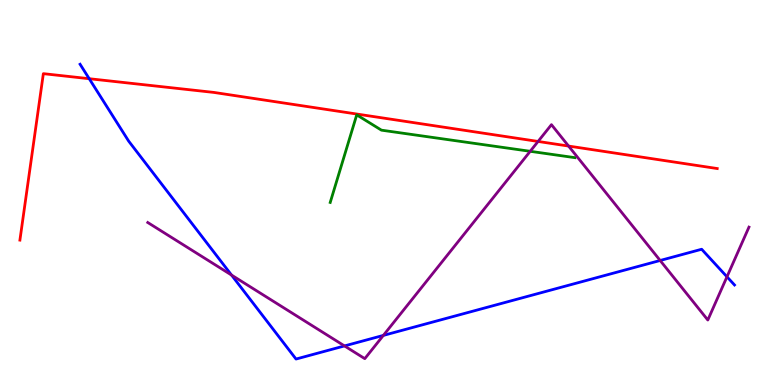[{'lines': ['blue', 'red'], 'intersections': [{'x': 1.15, 'y': 7.96}]}, {'lines': ['green', 'red'], 'intersections': []}, {'lines': ['purple', 'red'], 'intersections': [{'x': 6.94, 'y': 6.33}, {'x': 7.34, 'y': 6.21}]}, {'lines': ['blue', 'green'], 'intersections': []}, {'lines': ['blue', 'purple'], 'intersections': [{'x': 2.99, 'y': 2.86}, {'x': 4.45, 'y': 1.01}, {'x': 4.95, 'y': 1.29}, {'x': 8.52, 'y': 3.23}, {'x': 9.38, 'y': 2.81}]}, {'lines': ['green', 'purple'], 'intersections': [{'x': 6.84, 'y': 6.07}]}]